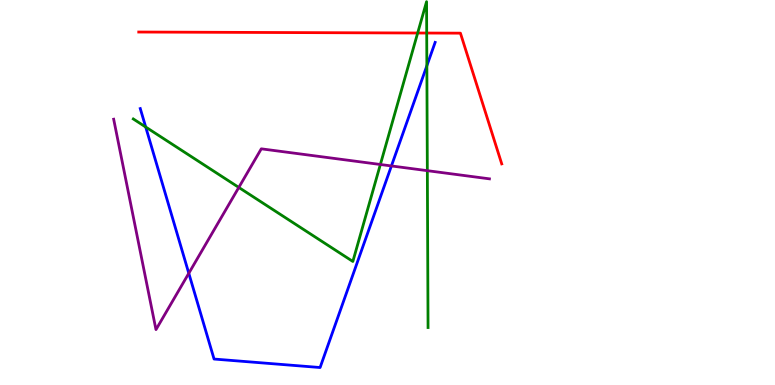[{'lines': ['blue', 'red'], 'intersections': []}, {'lines': ['green', 'red'], 'intersections': [{'x': 5.39, 'y': 9.14}, {'x': 5.51, 'y': 9.14}]}, {'lines': ['purple', 'red'], 'intersections': []}, {'lines': ['blue', 'green'], 'intersections': [{'x': 1.88, 'y': 6.7}, {'x': 5.51, 'y': 8.29}]}, {'lines': ['blue', 'purple'], 'intersections': [{'x': 2.44, 'y': 2.9}, {'x': 5.05, 'y': 5.69}]}, {'lines': ['green', 'purple'], 'intersections': [{'x': 3.08, 'y': 5.13}, {'x': 4.91, 'y': 5.73}, {'x': 5.51, 'y': 5.57}]}]